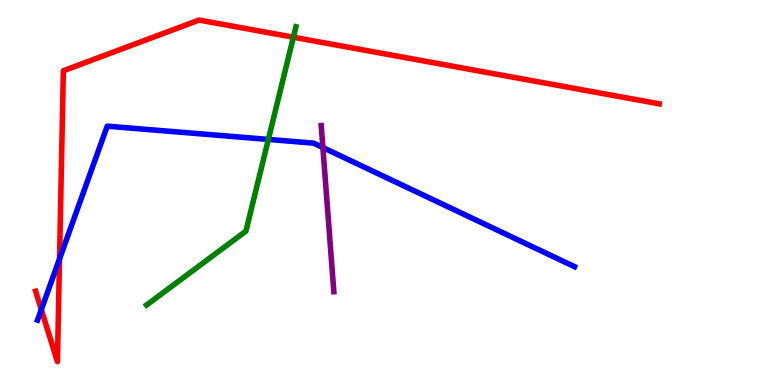[{'lines': ['blue', 'red'], 'intersections': [{'x': 0.533, 'y': 1.96}, {'x': 0.768, 'y': 3.28}]}, {'lines': ['green', 'red'], 'intersections': [{'x': 3.79, 'y': 9.03}]}, {'lines': ['purple', 'red'], 'intersections': []}, {'lines': ['blue', 'green'], 'intersections': [{'x': 3.46, 'y': 6.38}]}, {'lines': ['blue', 'purple'], 'intersections': [{'x': 4.17, 'y': 6.17}]}, {'lines': ['green', 'purple'], 'intersections': []}]